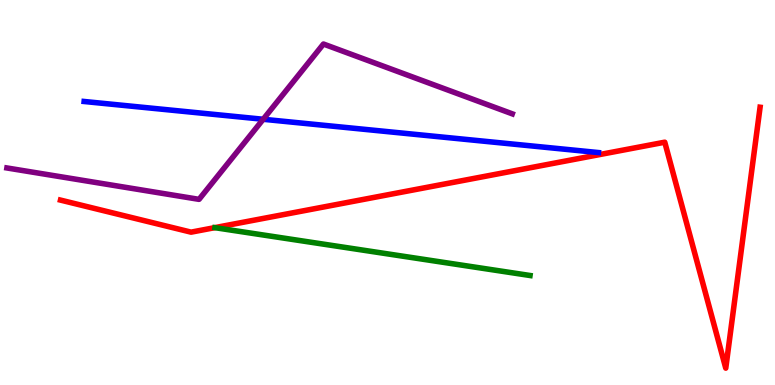[{'lines': ['blue', 'red'], 'intersections': []}, {'lines': ['green', 'red'], 'intersections': []}, {'lines': ['purple', 'red'], 'intersections': []}, {'lines': ['blue', 'green'], 'intersections': []}, {'lines': ['blue', 'purple'], 'intersections': [{'x': 3.4, 'y': 6.9}]}, {'lines': ['green', 'purple'], 'intersections': []}]